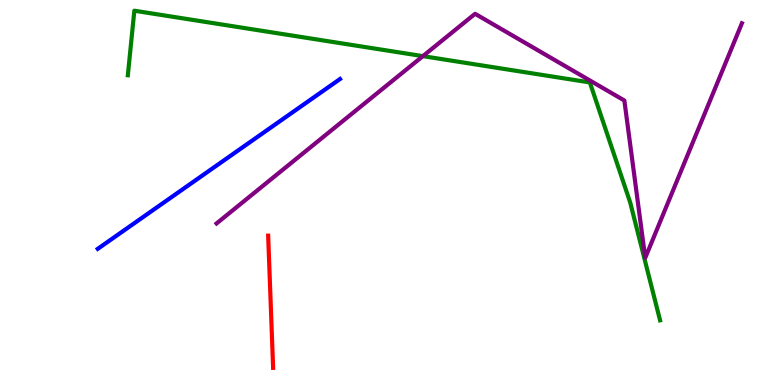[{'lines': ['blue', 'red'], 'intersections': []}, {'lines': ['green', 'red'], 'intersections': []}, {'lines': ['purple', 'red'], 'intersections': []}, {'lines': ['blue', 'green'], 'intersections': []}, {'lines': ['blue', 'purple'], 'intersections': []}, {'lines': ['green', 'purple'], 'intersections': [{'x': 5.46, 'y': 8.54}]}]